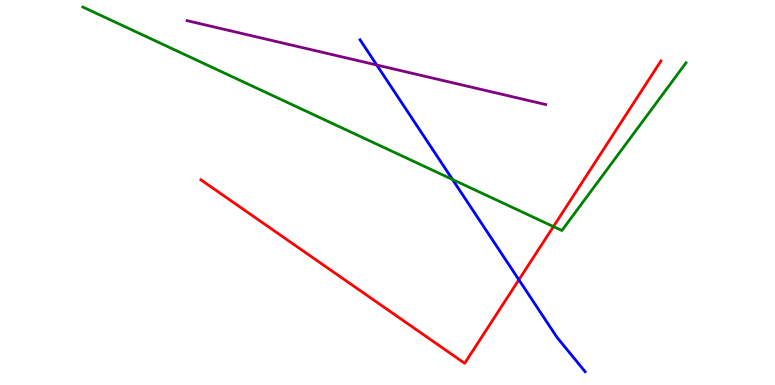[{'lines': ['blue', 'red'], 'intersections': [{'x': 6.7, 'y': 2.73}]}, {'lines': ['green', 'red'], 'intersections': [{'x': 7.14, 'y': 4.11}]}, {'lines': ['purple', 'red'], 'intersections': []}, {'lines': ['blue', 'green'], 'intersections': [{'x': 5.84, 'y': 5.34}]}, {'lines': ['blue', 'purple'], 'intersections': [{'x': 4.86, 'y': 8.31}]}, {'lines': ['green', 'purple'], 'intersections': []}]